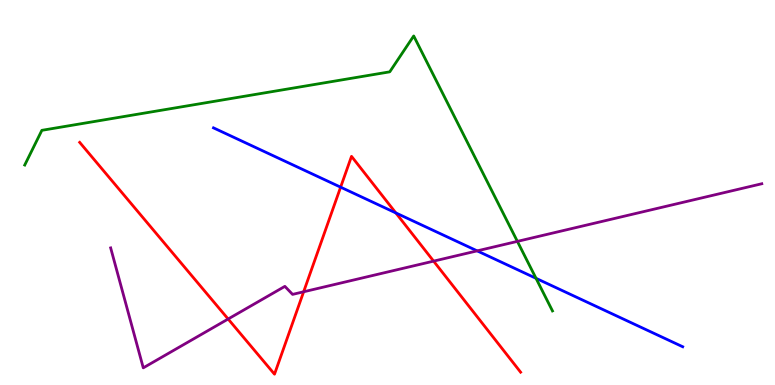[{'lines': ['blue', 'red'], 'intersections': [{'x': 4.4, 'y': 5.14}, {'x': 5.11, 'y': 4.47}]}, {'lines': ['green', 'red'], 'intersections': []}, {'lines': ['purple', 'red'], 'intersections': [{'x': 2.94, 'y': 1.71}, {'x': 3.92, 'y': 2.42}, {'x': 5.59, 'y': 3.22}]}, {'lines': ['blue', 'green'], 'intersections': [{'x': 6.92, 'y': 2.77}]}, {'lines': ['blue', 'purple'], 'intersections': [{'x': 6.16, 'y': 3.48}]}, {'lines': ['green', 'purple'], 'intersections': [{'x': 6.68, 'y': 3.73}]}]